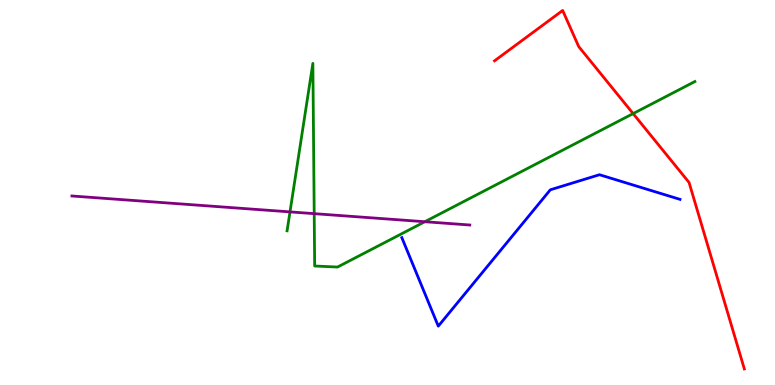[{'lines': ['blue', 'red'], 'intersections': []}, {'lines': ['green', 'red'], 'intersections': [{'x': 8.17, 'y': 7.05}]}, {'lines': ['purple', 'red'], 'intersections': []}, {'lines': ['blue', 'green'], 'intersections': []}, {'lines': ['blue', 'purple'], 'intersections': []}, {'lines': ['green', 'purple'], 'intersections': [{'x': 3.74, 'y': 4.5}, {'x': 4.05, 'y': 4.45}, {'x': 5.48, 'y': 4.24}]}]